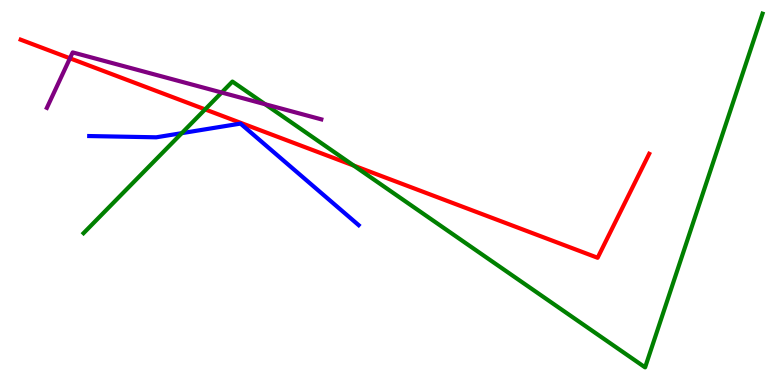[{'lines': ['blue', 'red'], 'intersections': []}, {'lines': ['green', 'red'], 'intersections': [{'x': 2.65, 'y': 7.16}, {'x': 4.56, 'y': 5.7}]}, {'lines': ['purple', 'red'], 'intersections': [{'x': 0.903, 'y': 8.49}]}, {'lines': ['blue', 'green'], 'intersections': [{'x': 2.35, 'y': 6.54}]}, {'lines': ['blue', 'purple'], 'intersections': []}, {'lines': ['green', 'purple'], 'intersections': [{'x': 2.86, 'y': 7.6}, {'x': 3.42, 'y': 7.29}]}]